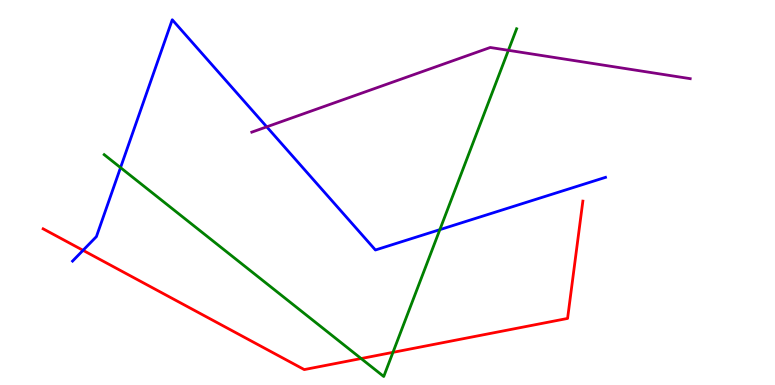[{'lines': ['blue', 'red'], 'intersections': [{'x': 1.07, 'y': 3.5}]}, {'lines': ['green', 'red'], 'intersections': [{'x': 4.66, 'y': 0.687}, {'x': 5.07, 'y': 0.848}]}, {'lines': ['purple', 'red'], 'intersections': []}, {'lines': ['blue', 'green'], 'intersections': [{'x': 1.56, 'y': 5.65}, {'x': 5.68, 'y': 4.04}]}, {'lines': ['blue', 'purple'], 'intersections': [{'x': 3.44, 'y': 6.71}]}, {'lines': ['green', 'purple'], 'intersections': [{'x': 6.56, 'y': 8.69}]}]